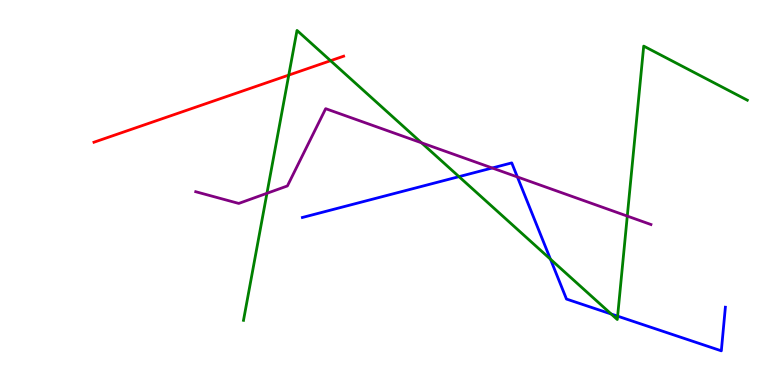[{'lines': ['blue', 'red'], 'intersections': []}, {'lines': ['green', 'red'], 'intersections': [{'x': 3.73, 'y': 8.05}, {'x': 4.27, 'y': 8.42}]}, {'lines': ['purple', 'red'], 'intersections': []}, {'lines': ['blue', 'green'], 'intersections': [{'x': 5.92, 'y': 5.41}, {'x': 7.1, 'y': 3.27}, {'x': 7.89, 'y': 1.84}, {'x': 7.97, 'y': 1.79}]}, {'lines': ['blue', 'purple'], 'intersections': [{'x': 6.35, 'y': 5.64}, {'x': 6.68, 'y': 5.4}]}, {'lines': ['green', 'purple'], 'intersections': [{'x': 3.44, 'y': 4.98}, {'x': 5.44, 'y': 6.29}, {'x': 8.09, 'y': 4.39}]}]